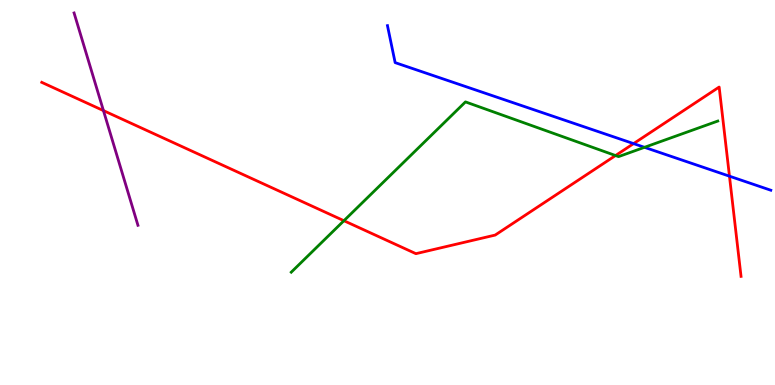[{'lines': ['blue', 'red'], 'intersections': [{'x': 8.18, 'y': 6.27}, {'x': 9.41, 'y': 5.42}]}, {'lines': ['green', 'red'], 'intersections': [{'x': 4.44, 'y': 4.27}, {'x': 7.94, 'y': 5.96}]}, {'lines': ['purple', 'red'], 'intersections': [{'x': 1.33, 'y': 7.13}]}, {'lines': ['blue', 'green'], 'intersections': [{'x': 8.32, 'y': 6.17}]}, {'lines': ['blue', 'purple'], 'intersections': []}, {'lines': ['green', 'purple'], 'intersections': []}]